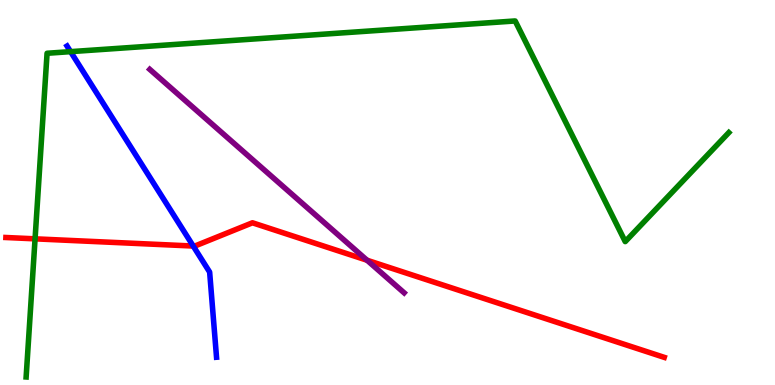[{'lines': ['blue', 'red'], 'intersections': [{'x': 2.49, 'y': 3.61}]}, {'lines': ['green', 'red'], 'intersections': [{'x': 0.453, 'y': 3.8}]}, {'lines': ['purple', 'red'], 'intersections': [{'x': 4.74, 'y': 3.24}]}, {'lines': ['blue', 'green'], 'intersections': [{'x': 0.911, 'y': 8.66}]}, {'lines': ['blue', 'purple'], 'intersections': []}, {'lines': ['green', 'purple'], 'intersections': []}]